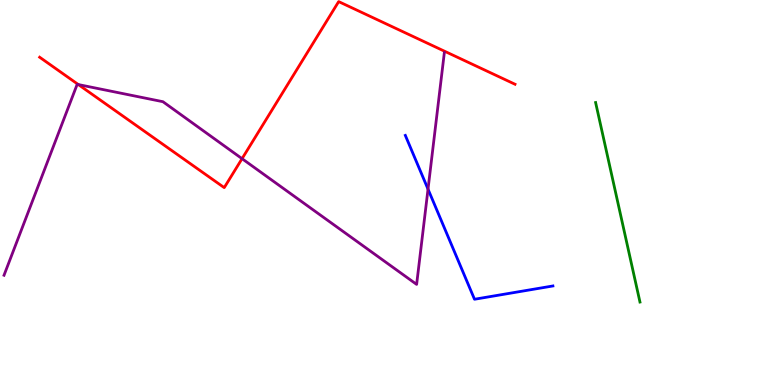[{'lines': ['blue', 'red'], 'intersections': []}, {'lines': ['green', 'red'], 'intersections': []}, {'lines': ['purple', 'red'], 'intersections': [{'x': 1.01, 'y': 7.8}, {'x': 3.12, 'y': 5.88}]}, {'lines': ['blue', 'green'], 'intersections': []}, {'lines': ['blue', 'purple'], 'intersections': [{'x': 5.52, 'y': 5.09}]}, {'lines': ['green', 'purple'], 'intersections': []}]